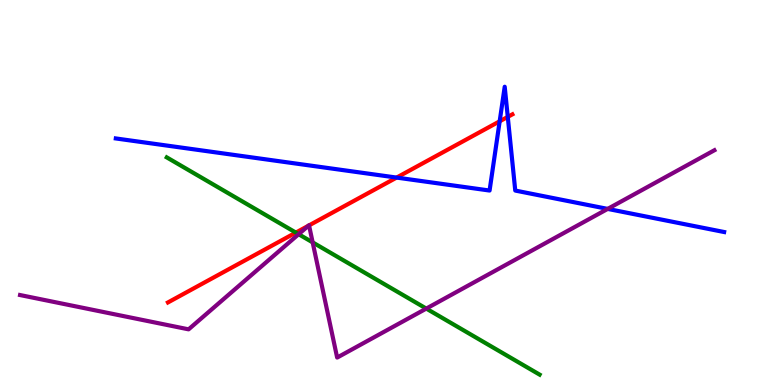[{'lines': ['blue', 'red'], 'intersections': [{'x': 5.12, 'y': 5.39}, {'x': 6.45, 'y': 6.85}, {'x': 6.55, 'y': 6.96}]}, {'lines': ['green', 'red'], 'intersections': [{'x': 3.82, 'y': 3.96}]}, {'lines': ['purple', 'red'], 'intersections': [{'x': 3.98, 'y': 4.14}, {'x': 3.99, 'y': 4.15}]}, {'lines': ['blue', 'green'], 'intersections': []}, {'lines': ['blue', 'purple'], 'intersections': [{'x': 7.84, 'y': 4.57}]}, {'lines': ['green', 'purple'], 'intersections': [{'x': 3.85, 'y': 3.92}, {'x': 4.03, 'y': 3.7}, {'x': 5.5, 'y': 1.98}]}]